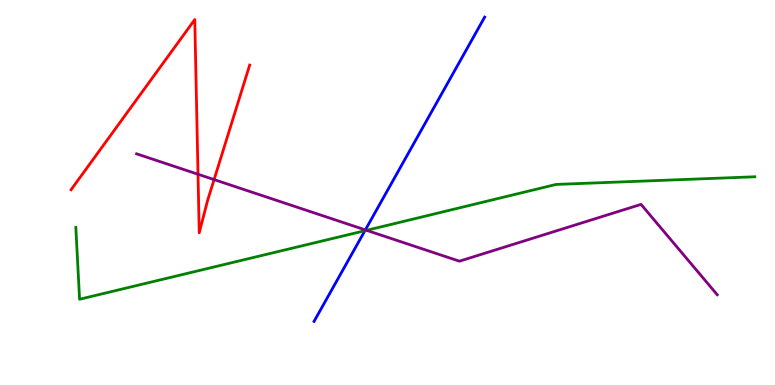[{'lines': ['blue', 'red'], 'intersections': []}, {'lines': ['green', 'red'], 'intersections': []}, {'lines': ['purple', 'red'], 'intersections': [{'x': 2.56, 'y': 5.47}, {'x': 2.76, 'y': 5.34}]}, {'lines': ['blue', 'green'], 'intersections': [{'x': 4.71, 'y': 4.01}]}, {'lines': ['blue', 'purple'], 'intersections': [{'x': 4.71, 'y': 4.03}]}, {'lines': ['green', 'purple'], 'intersections': [{'x': 4.73, 'y': 4.02}]}]